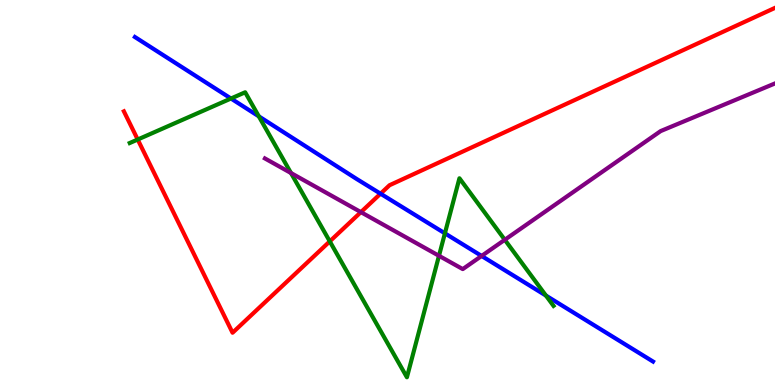[{'lines': ['blue', 'red'], 'intersections': [{'x': 4.91, 'y': 4.97}]}, {'lines': ['green', 'red'], 'intersections': [{'x': 1.78, 'y': 6.38}, {'x': 4.26, 'y': 3.73}]}, {'lines': ['purple', 'red'], 'intersections': [{'x': 4.66, 'y': 4.49}]}, {'lines': ['blue', 'green'], 'intersections': [{'x': 2.98, 'y': 7.44}, {'x': 3.34, 'y': 6.98}, {'x': 5.74, 'y': 3.94}, {'x': 7.04, 'y': 2.32}]}, {'lines': ['blue', 'purple'], 'intersections': [{'x': 6.21, 'y': 3.35}]}, {'lines': ['green', 'purple'], 'intersections': [{'x': 3.75, 'y': 5.51}, {'x': 5.66, 'y': 3.36}, {'x': 6.51, 'y': 3.77}]}]